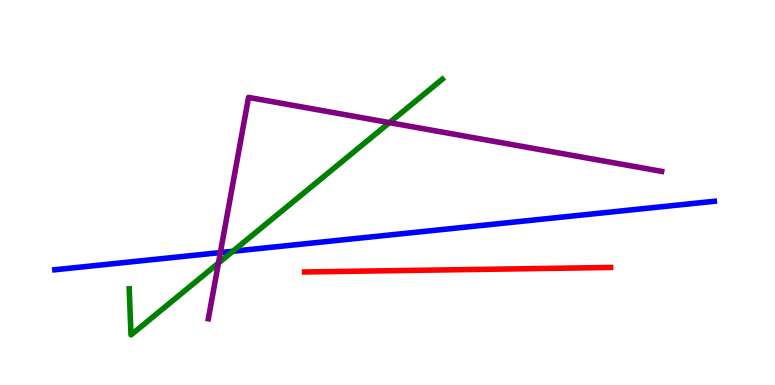[{'lines': ['blue', 'red'], 'intersections': []}, {'lines': ['green', 'red'], 'intersections': []}, {'lines': ['purple', 'red'], 'intersections': []}, {'lines': ['blue', 'green'], 'intersections': [{'x': 3.0, 'y': 3.47}]}, {'lines': ['blue', 'purple'], 'intersections': [{'x': 2.84, 'y': 3.44}]}, {'lines': ['green', 'purple'], 'intersections': [{'x': 2.82, 'y': 3.17}, {'x': 5.02, 'y': 6.81}]}]